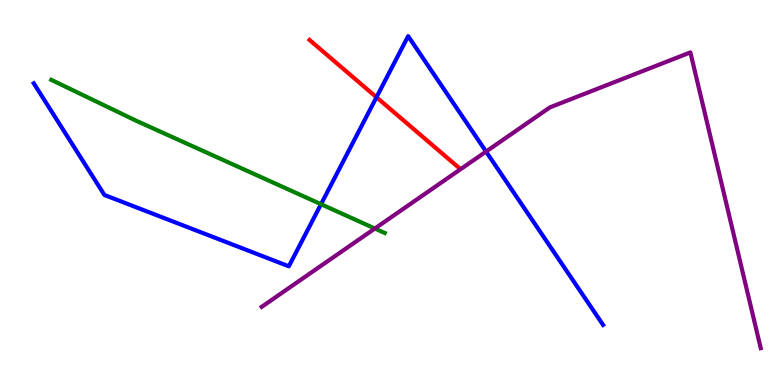[{'lines': ['blue', 'red'], 'intersections': [{'x': 4.86, 'y': 7.47}]}, {'lines': ['green', 'red'], 'intersections': []}, {'lines': ['purple', 'red'], 'intersections': []}, {'lines': ['blue', 'green'], 'intersections': [{'x': 4.14, 'y': 4.7}]}, {'lines': ['blue', 'purple'], 'intersections': [{'x': 6.27, 'y': 6.06}]}, {'lines': ['green', 'purple'], 'intersections': [{'x': 4.84, 'y': 4.06}]}]